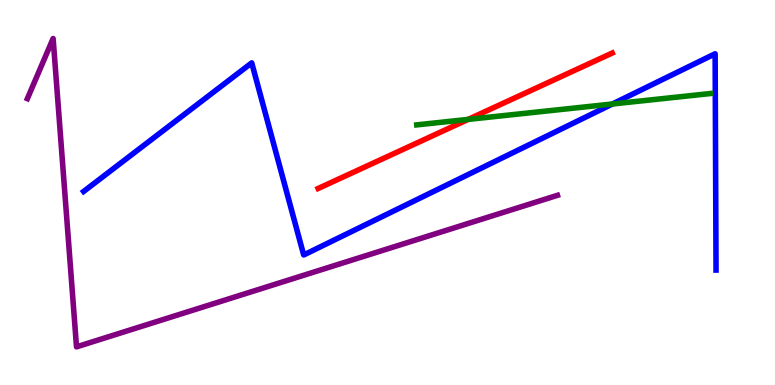[{'lines': ['blue', 'red'], 'intersections': []}, {'lines': ['green', 'red'], 'intersections': [{'x': 6.04, 'y': 6.9}]}, {'lines': ['purple', 'red'], 'intersections': []}, {'lines': ['blue', 'green'], 'intersections': [{'x': 7.9, 'y': 7.3}]}, {'lines': ['blue', 'purple'], 'intersections': []}, {'lines': ['green', 'purple'], 'intersections': []}]